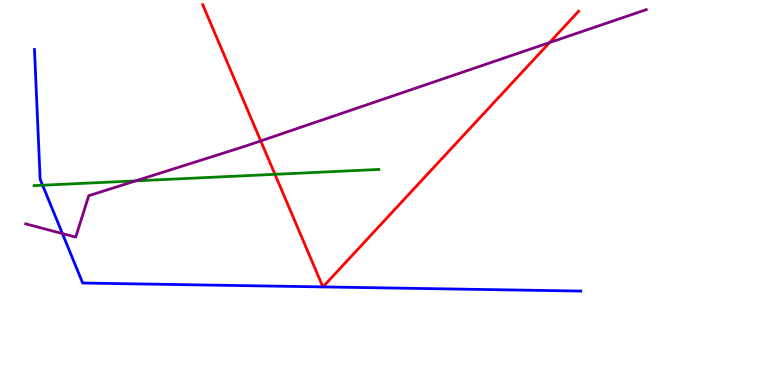[{'lines': ['blue', 'red'], 'intersections': [{'x': 4.17, 'y': 2.55}, {'x': 4.17, 'y': 2.55}]}, {'lines': ['green', 'red'], 'intersections': [{'x': 3.55, 'y': 5.47}]}, {'lines': ['purple', 'red'], 'intersections': [{'x': 3.36, 'y': 6.34}, {'x': 7.09, 'y': 8.89}]}, {'lines': ['blue', 'green'], 'intersections': [{'x': 0.55, 'y': 5.19}]}, {'lines': ['blue', 'purple'], 'intersections': [{'x': 0.805, 'y': 3.93}]}, {'lines': ['green', 'purple'], 'intersections': [{'x': 1.75, 'y': 5.3}]}]